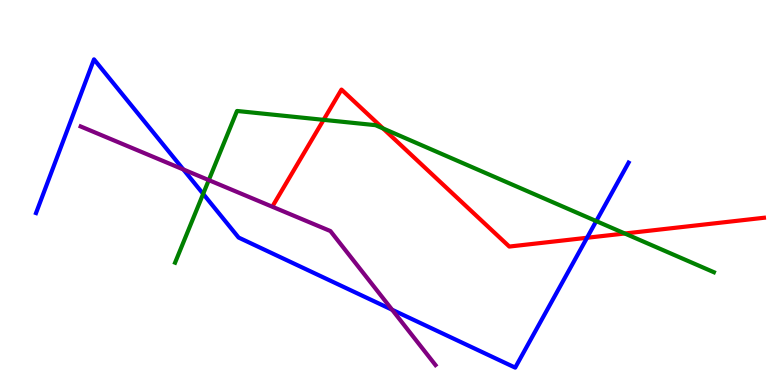[{'lines': ['blue', 'red'], 'intersections': [{'x': 7.57, 'y': 3.82}]}, {'lines': ['green', 'red'], 'intersections': [{'x': 4.18, 'y': 6.89}, {'x': 4.94, 'y': 6.66}, {'x': 8.06, 'y': 3.94}]}, {'lines': ['purple', 'red'], 'intersections': []}, {'lines': ['blue', 'green'], 'intersections': [{'x': 2.62, 'y': 4.96}, {'x': 7.69, 'y': 4.26}]}, {'lines': ['blue', 'purple'], 'intersections': [{'x': 2.37, 'y': 5.6}, {'x': 5.06, 'y': 1.95}]}, {'lines': ['green', 'purple'], 'intersections': [{'x': 2.69, 'y': 5.32}]}]